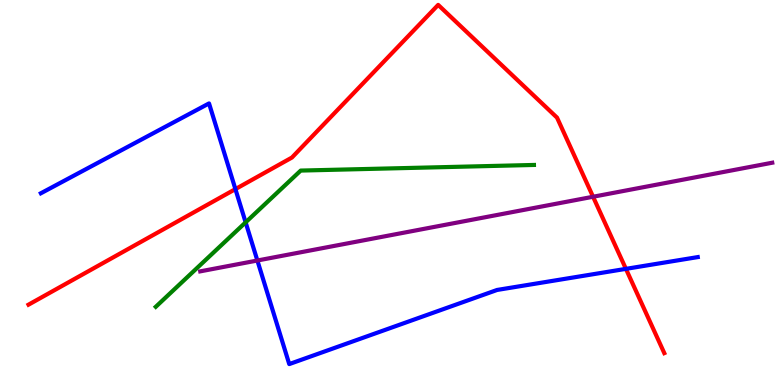[{'lines': ['blue', 'red'], 'intersections': [{'x': 3.04, 'y': 5.09}, {'x': 8.08, 'y': 3.02}]}, {'lines': ['green', 'red'], 'intersections': []}, {'lines': ['purple', 'red'], 'intersections': [{'x': 7.65, 'y': 4.89}]}, {'lines': ['blue', 'green'], 'intersections': [{'x': 3.17, 'y': 4.22}]}, {'lines': ['blue', 'purple'], 'intersections': [{'x': 3.32, 'y': 3.23}]}, {'lines': ['green', 'purple'], 'intersections': []}]